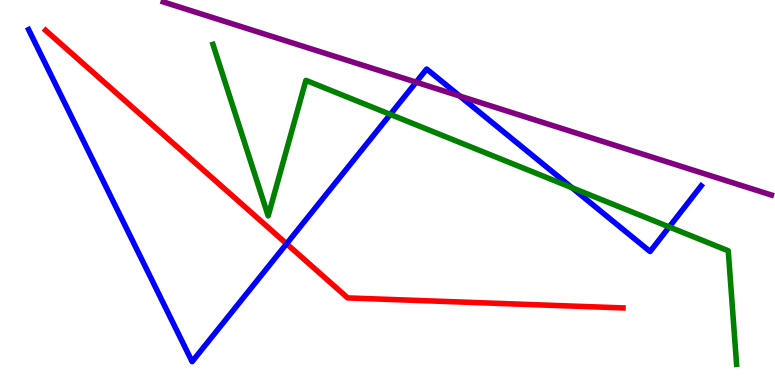[{'lines': ['blue', 'red'], 'intersections': [{'x': 3.7, 'y': 3.67}]}, {'lines': ['green', 'red'], 'intersections': []}, {'lines': ['purple', 'red'], 'intersections': []}, {'lines': ['blue', 'green'], 'intersections': [{'x': 5.04, 'y': 7.03}, {'x': 7.38, 'y': 5.12}, {'x': 8.63, 'y': 4.11}]}, {'lines': ['blue', 'purple'], 'intersections': [{'x': 5.37, 'y': 7.87}, {'x': 5.93, 'y': 7.51}]}, {'lines': ['green', 'purple'], 'intersections': []}]